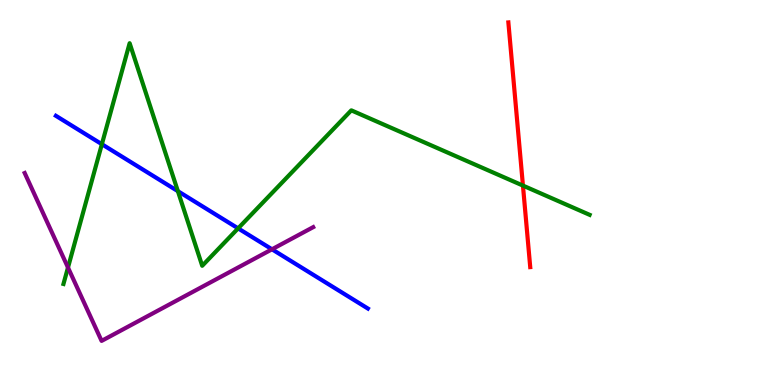[{'lines': ['blue', 'red'], 'intersections': []}, {'lines': ['green', 'red'], 'intersections': [{'x': 6.75, 'y': 5.18}]}, {'lines': ['purple', 'red'], 'intersections': []}, {'lines': ['blue', 'green'], 'intersections': [{'x': 1.31, 'y': 6.25}, {'x': 2.3, 'y': 5.03}, {'x': 3.07, 'y': 4.07}]}, {'lines': ['blue', 'purple'], 'intersections': [{'x': 3.51, 'y': 3.52}]}, {'lines': ['green', 'purple'], 'intersections': [{'x': 0.877, 'y': 3.05}]}]